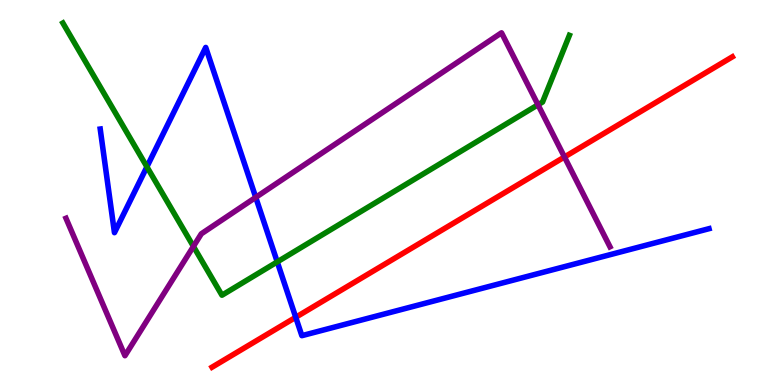[{'lines': ['blue', 'red'], 'intersections': [{'x': 3.82, 'y': 1.76}]}, {'lines': ['green', 'red'], 'intersections': []}, {'lines': ['purple', 'red'], 'intersections': [{'x': 7.28, 'y': 5.92}]}, {'lines': ['blue', 'green'], 'intersections': [{'x': 1.9, 'y': 5.67}, {'x': 3.58, 'y': 3.2}]}, {'lines': ['blue', 'purple'], 'intersections': [{'x': 3.3, 'y': 4.87}]}, {'lines': ['green', 'purple'], 'intersections': [{'x': 2.5, 'y': 3.6}, {'x': 6.94, 'y': 7.28}]}]